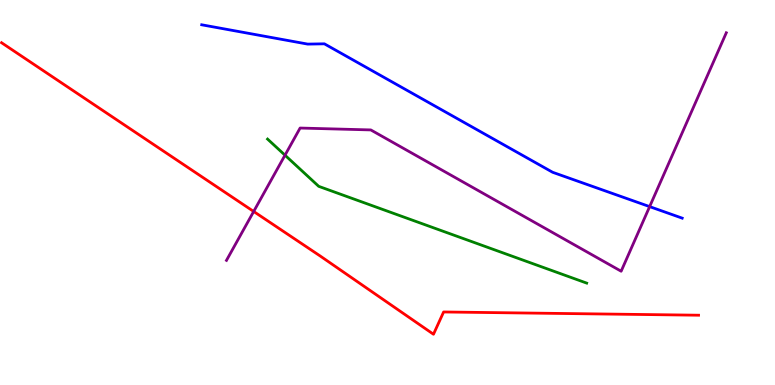[{'lines': ['blue', 'red'], 'intersections': []}, {'lines': ['green', 'red'], 'intersections': []}, {'lines': ['purple', 'red'], 'intersections': [{'x': 3.27, 'y': 4.51}]}, {'lines': ['blue', 'green'], 'intersections': []}, {'lines': ['blue', 'purple'], 'intersections': [{'x': 8.38, 'y': 4.63}]}, {'lines': ['green', 'purple'], 'intersections': [{'x': 3.68, 'y': 5.97}]}]